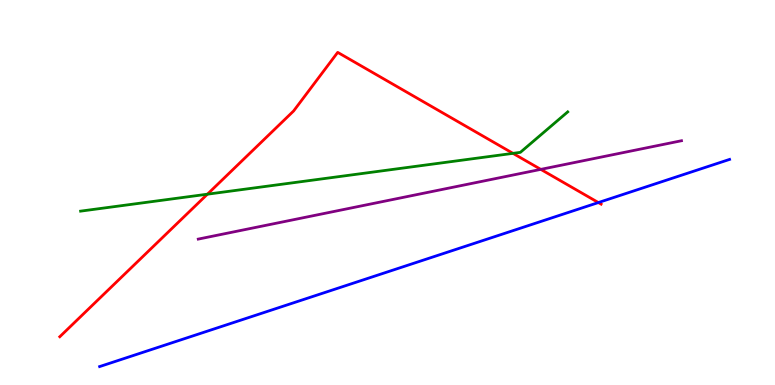[{'lines': ['blue', 'red'], 'intersections': [{'x': 7.72, 'y': 4.74}]}, {'lines': ['green', 'red'], 'intersections': [{'x': 2.68, 'y': 4.96}, {'x': 6.62, 'y': 6.02}]}, {'lines': ['purple', 'red'], 'intersections': [{'x': 6.98, 'y': 5.6}]}, {'lines': ['blue', 'green'], 'intersections': []}, {'lines': ['blue', 'purple'], 'intersections': []}, {'lines': ['green', 'purple'], 'intersections': []}]